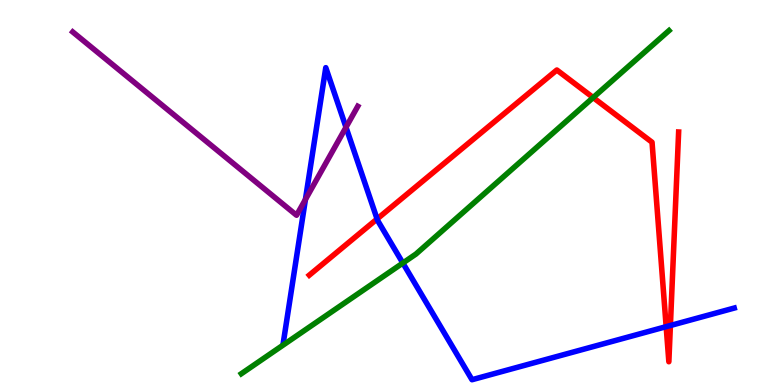[{'lines': ['blue', 'red'], 'intersections': [{'x': 4.87, 'y': 4.31}, {'x': 8.6, 'y': 1.52}, {'x': 8.65, 'y': 1.55}]}, {'lines': ['green', 'red'], 'intersections': [{'x': 7.65, 'y': 7.47}]}, {'lines': ['purple', 'red'], 'intersections': []}, {'lines': ['blue', 'green'], 'intersections': [{'x': 5.2, 'y': 3.17}]}, {'lines': ['blue', 'purple'], 'intersections': [{'x': 3.94, 'y': 4.82}, {'x': 4.46, 'y': 6.69}]}, {'lines': ['green', 'purple'], 'intersections': []}]